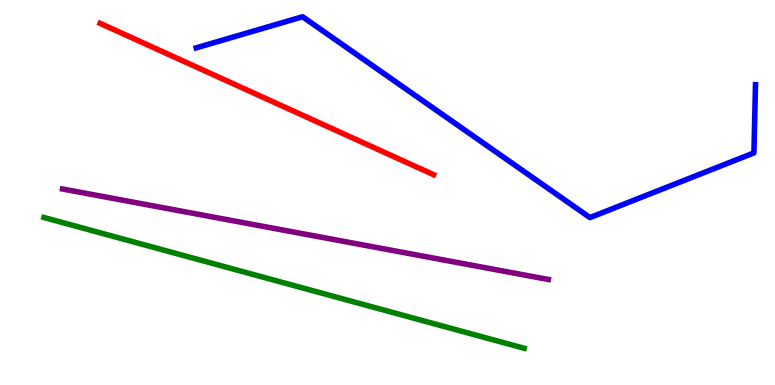[{'lines': ['blue', 'red'], 'intersections': []}, {'lines': ['green', 'red'], 'intersections': []}, {'lines': ['purple', 'red'], 'intersections': []}, {'lines': ['blue', 'green'], 'intersections': []}, {'lines': ['blue', 'purple'], 'intersections': []}, {'lines': ['green', 'purple'], 'intersections': []}]